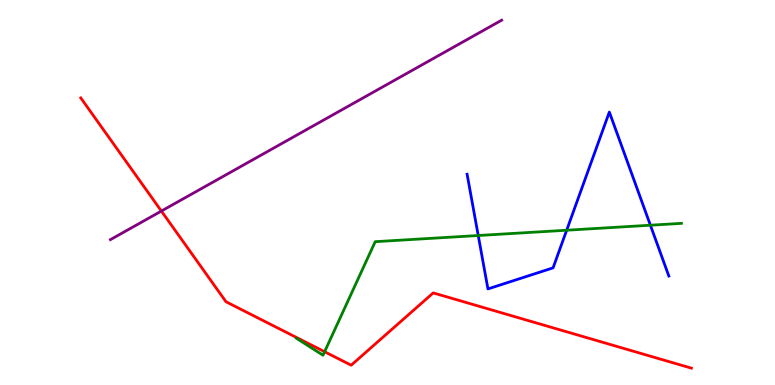[{'lines': ['blue', 'red'], 'intersections': []}, {'lines': ['green', 'red'], 'intersections': [{'x': 4.19, 'y': 0.864}]}, {'lines': ['purple', 'red'], 'intersections': [{'x': 2.08, 'y': 4.52}]}, {'lines': ['blue', 'green'], 'intersections': [{'x': 6.17, 'y': 3.88}, {'x': 7.31, 'y': 4.02}, {'x': 8.39, 'y': 4.15}]}, {'lines': ['blue', 'purple'], 'intersections': []}, {'lines': ['green', 'purple'], 'intersections': []}]